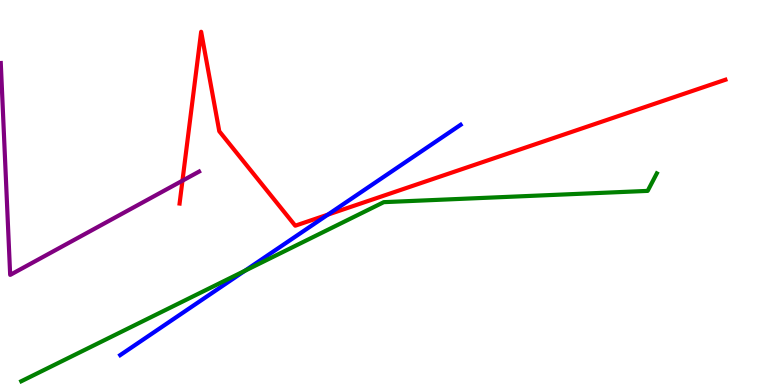[{'lines': ['blue', 'red'], 'intersections': [{'x': 4.23, 'y': 4.42}]}, {'lines': ['green', 'red'], 'intersections': []}, {'lines': ['purple', 'red'], 'intersections': [{'x': 2.35, 'y': 5.31}]}, {'lines': ['blue', 'green'], 'intersections': [{'x': 3.16, 'y': 2.97}]}, {'lines': ['blue', 'purple'], 'intersections': []}, {'lines': ['green', 'purple'], 'intersections': []}]